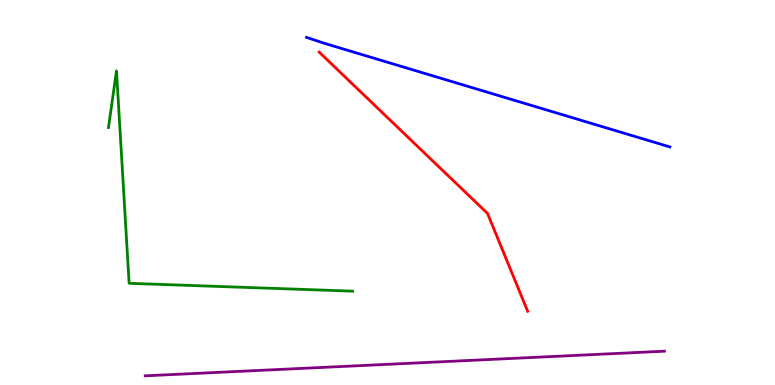[{'lines': ['blue', 'red'], 'intersections': []}, {'lines': ['green', 'red'], 'intersections': []}, {'lines': ['purple', 'red'], 'intersections': []}, {'lines': ['blue', 'green'], 'intersections': []}, {'lines': ['blue', 'purple'], 'intersections': []}, {'lines': ['green', 'purple'], 'intersections': []}]